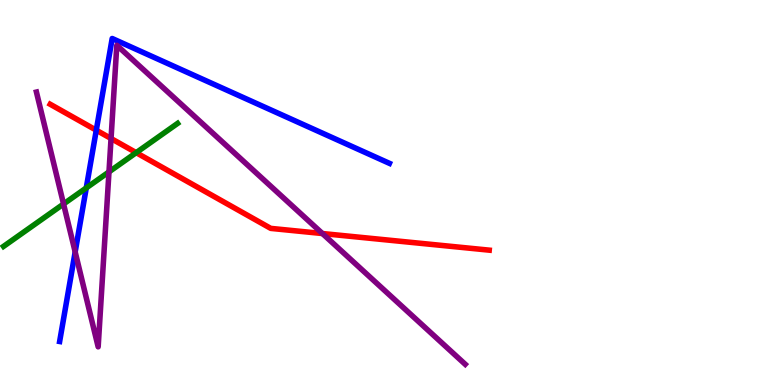[{'lines': ['blue', 'red'], 'intersections': [{'x': 1.24, 'y': 6.62}]}, {'lines': ['green', 'red'], 'intersections': [{'x': 1.76, 'y': 6.03}]}, {'lines': ['purple', 'red'], 'intersections': [{'x': 1.43, 'y': 6.4}, {'x': 4.16, 'y': 3.93}]}, {'lines': ['blue', 'green'], 'intersections': [{'x': 1.11, 'y': 5.12}]}, {'lines': ['blue', 'purple'], 'intersections': [{'x': 0.97, 'y': 3.46}]}, {'lines': ['green', 'purple'], 'intersections': [{'x': 0.82, 'y': 4.7}, {'x': 1.41, 'y': 5.54}]}]